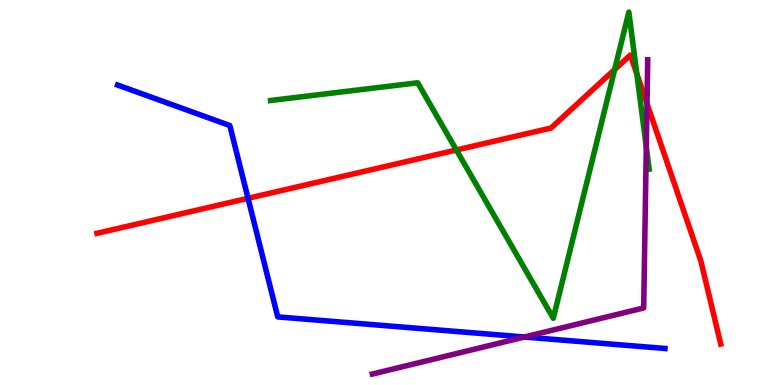[{'lines': ['blue', 'red'], 'intersections': [{'x': 3.2, 'y': 4.85}]}, {'lines': ['green', 'red'], 'intersections': [{'x': 5.89, 'y': 6.1}, {'x': 7.93, 'y': 8.19}, {'x': 8.22, 'y': 8.08}]}, {'lines': ['purple', 'red'], 'intersections': [{'x': 8.35, 'y': 7.31}]}, {'lines': ['blue', 'green'], 'intersections': []}, {'lines': ['blue', 'purple'], 'intersections': [{'x': 6.77, 'y': 1.25}]}, {'lines': ['green', 'purple'], 'intersections': [{'x': 8.34, 'y': 6.18}]}]